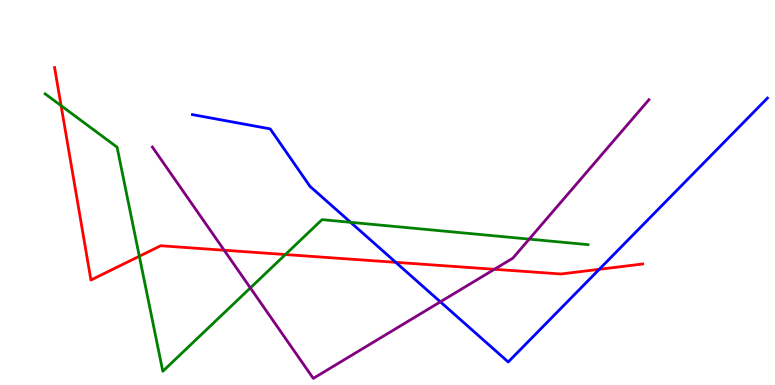[{'lines': ['blue', 'red'], 'intersections': [{'x': 5.11, 'y': 3.19}, {'x': 7.73, 'y': 3.01}]}, {'lines': ['green', 'red'], 'intersections': [{'x': 0.788, 'y': 7.26}, {'x': 1.8, 'y': 3.34}, {'x': 3.68, 'y': 3.39}]}, {'lines': ['purple', 'red'], 'intersections': [{'x': 2.89, 'y': 3.5}, {'x': 6.38, 'y': 3.01}]}, {'lines': ['blue', 'green'], 'intersections': [{'x': 4.52, 'y': 4.23}]}, {'lines': ['blue', 'purple'], 'intersections': [{'x': 5.68, 'y': 2.16}]}, {'lines': ['green', 'purple'], 'intersections': [{'x': 3.23, 'y': 2.52}, {'x': 6.83, 'y': 3.79}]}]